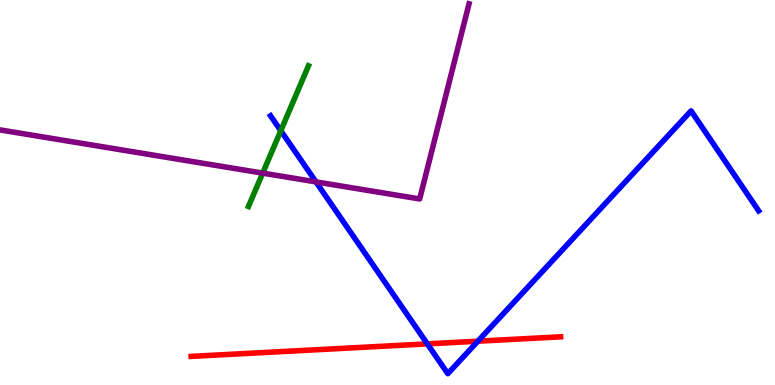[{'lines': ['blue', 'red'], 'intersections': [{'x': 5.51, 'y': 1.07}, {'x': 6.17, 'y': 1.14}]}, {'lines': ['green', 'red'], 'intersections': []}, {'lines': ['purple', 'red'], 'intersections': []}, {'lines': ['blue', 'green'], 'intersections': [{'x': 3.62, 'y': 6.6}]}, {'lines': ['blue', 'purple'], 'intersections': [{'x': 4.08, 'y': 5.28}]}, {'lines': ['green', 'purple'], 'intersections': [{'x': 3.39, 'y': 5.5}]}]